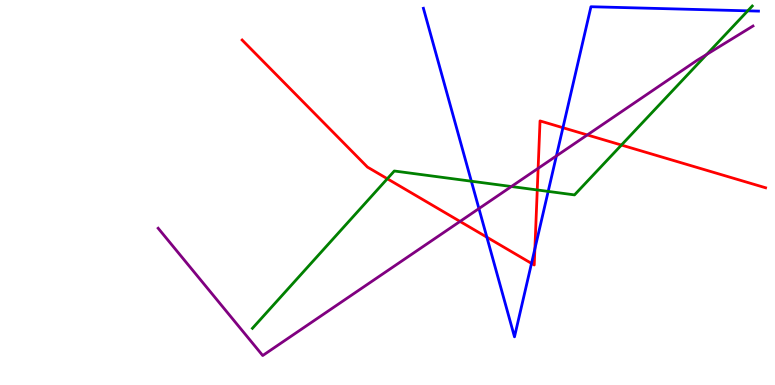[{'lines': ['blue', 'red'], 'intersections': [{'x': 6.28, 'y': 3.84}, {'x': 6.86, 'y': 3.16}, {'x': 6.9, 'y': 3.54}, {'x': 7.26, 'y': 6.68}]}, {'lines': ['green', 'red'], 'intersections': [{'x': 5.0, 'y': 5.36}, {'x': 6.93, 'y': 5.07}, {'x': 8.02, 'y': 6.23}]}, {'lines': ['purple', 'red'], 'intersections': [{'x': 5.94, 'y': 4.25}, {'x': 6.94, 'y': 5.63}, {'x': 7.58, 'y': 6.5}]}, {'lines': ['blue', 'green'], 'intersections': [{'x': 6.08, 'y': 5.29}, {'x': 7.07, 'y': 5.03}, {'x': 9.65, 'y': 9.72}]}, {'lines': ['blue', 'purple'], 'intersections': [{'x': 6.18, 'y': 4.58}, {'x': 7.18, 'y': 5.95}]}, {'lines': ['green', 'purple'], 'intersections': [{'x': 6.6, 'y': 5.16}, {'x': 9.12, 'y': 8.59}]}]